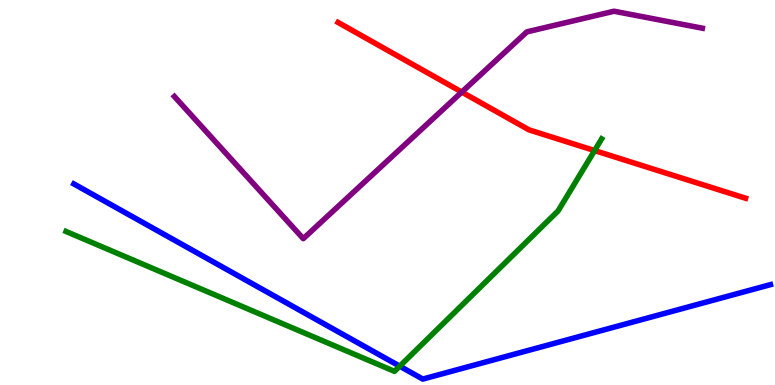[{'lines': ['blue', 'red'], 'intersections': []}, {'lines': ['green', 'red'], 'intersections': [{'x': 7.67, 'y': 6.09}]}, {'lines': ['purple', 'red'], 'intersections': [{'x': 5.96, 'y': 7.61}]}, {'lines': ['blue', 'green'], 'intersections': [{'x': 5.16, 'y': 0.489}]}, {'lines': ['blue', 'purple'], 'intersections': []}, {'lines': ['green', 'purple'], 'intersections': []}]